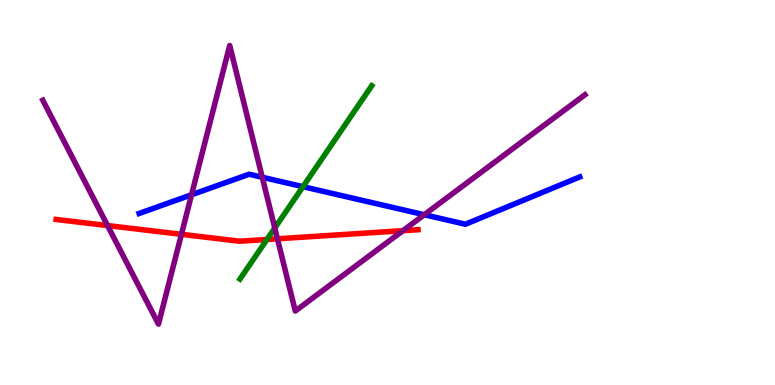[{'lines': ['blue', 'red'], 'intersections': []}, {'lines': ['green', 'red'], 'intersections': [{'x': 3.44, 'y': 3.78}]}, {'lines': ['purple', 'red'], 'intersections': [{'x': 1.39, 'y': 4.14}, {'x': 2.34, 'y': 3.91}, {'x': 3.58, 'y': 3.8}, {'x': 5.2, 'y': 4.01}]}, {'lines': ['blue', 'green'], 'intersections': [{'x': 3.91, 'y': 5.15}]}, {'lines': ['blue', 'purple'], 'intersections': [{'x': 2.47, 'y': 4.94}, {'x': 3.38, 'y': 5.4}, {'x': 5.47, 'y': 4.42}]}, {'lines': ['green', 'purple'], 'intersections': [{'x': 3.55, 'y': 4.08}]}]